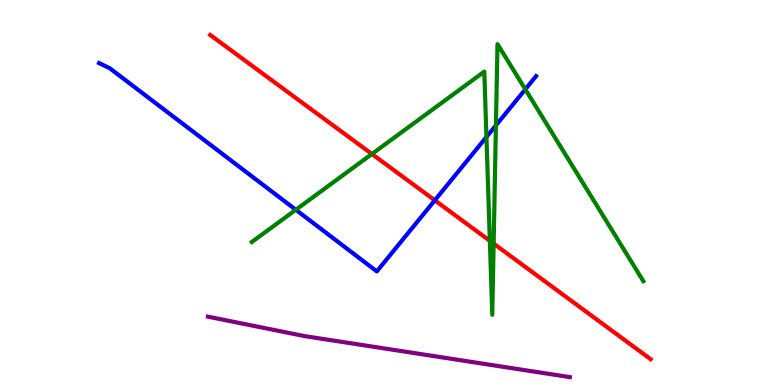[{'lines': ['blue', 'red'], 'intersections': [{'x': 5.61, 'y': 4.8}]}, {'lines': ['green', 'red'], 'intersections': [{'x': 4.8, 'y': 6.0}, {'x': 6.32, 'y': 3.74}, {'x': 6.37, 'y': 3.67}]}, {'lines': ['purple', 'red'], 'intersections': []}, {'lines': ['blue', 'green'], 'intersections': [{'x': 3.82, 'y': 4.55}, {'x': 6.28, 'y': 6.44}, {'x': 6.4, 'y': 6.74}, {'x': 6.78, 'y': 7.68}]}, {'lines': ['blue', 'purple'], 'intersections': []}, {'lines': ['green', 'purple'], 'intersections': []}]